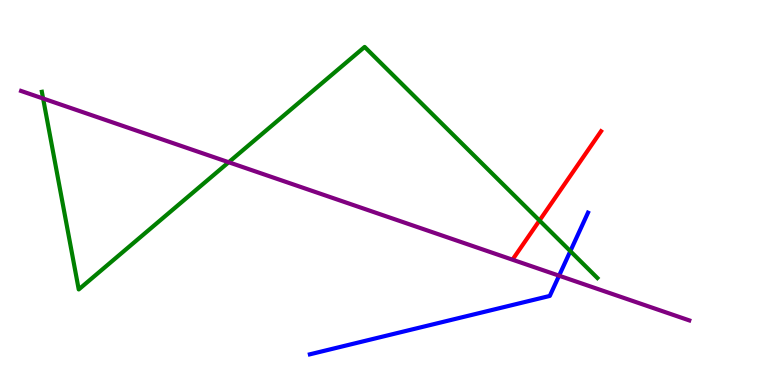[{'lines': ['blue', 'red'], 'intersections': []}, {'lines': ['green', 'red'], 'intersections': [{'x': 6.96, 'y': 4.27}]}, {'lines': ['purple', 'red'], 'intersections': []}, {'lines': ['blue', 'green'], 'intersections': [{'x': 7.36, 'y': 3.48}]}, {'lines': ['blue', 'purple'], 'intersections': [{'x': 7.21, 'y': 2.84}]}, {'lines': ['green', 'purple'], 'intersections': [{'x': 0.556, 'y': 7.44}, {'x': 2.95, 'y': 5.79}]}]